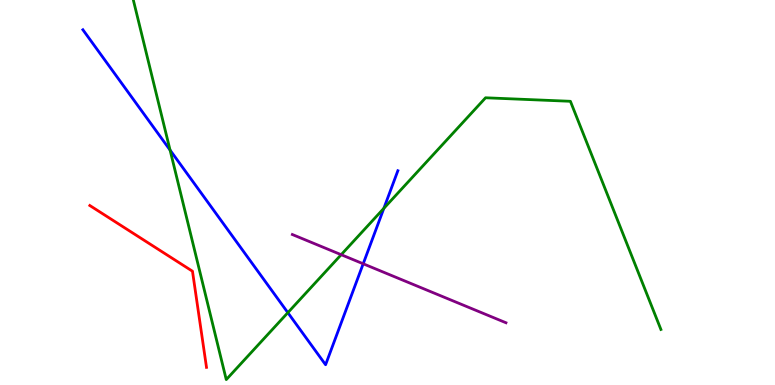[{'lines': ['blue', 'red'], 'intersections': []}, {'lines': ['green', 'red'], 'intersections': []}, {'lines': ['purple', 'red'], 'intersections': []}, {'lines': ['blue', 'green'], 'intersections': [{'x': 2.19, 'y': 6.1}, {'x': 3.71, 'y': 1.88}, {'x': 4.95, 'y': 4.59}]}, {'lines': ['blue', 'purple'], 'intersections': [{'x': 4.69, 'y': 3.15}]}, {'lines': ['green', 'purple'], 'intersections': [{'x': 4.4, 'y': 3.38}]}]